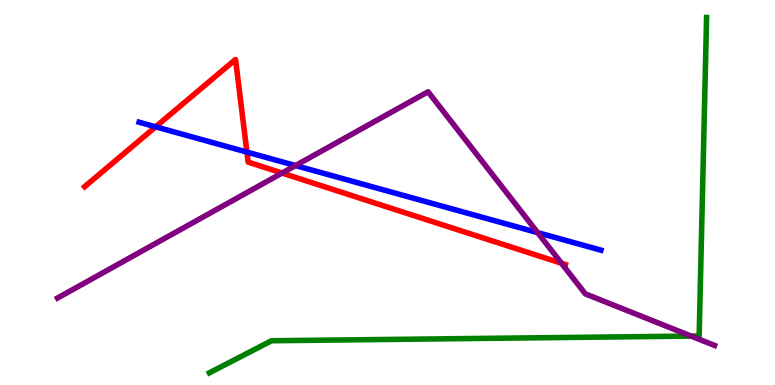[{'lines': ['blue', 'red'], 'intersections': [{'x': 2.01, 'y': 6.71}, {'x': 3.19, 'y': 6.05}]}, {'lines': ['green', 'red'], 'intersections': []}, {'lines': ['purple', 'red'], 'intersections': [{'x': 3.64, 'y': 5.51}, {'x': 7.24, 'y': 3.16}]}, {'lines': ['blue', 'green'], 'intersections': []}, {'lines': ['blue', 'purple'], 'intersections': [{'x': 3.81, 'y': 5.7}, {'x': 6.94, 'y': 3.96}]}, {'lines': ['green', 'purple'], 'intersections': [{'x': 8.92, 'y': 1.27}]}]